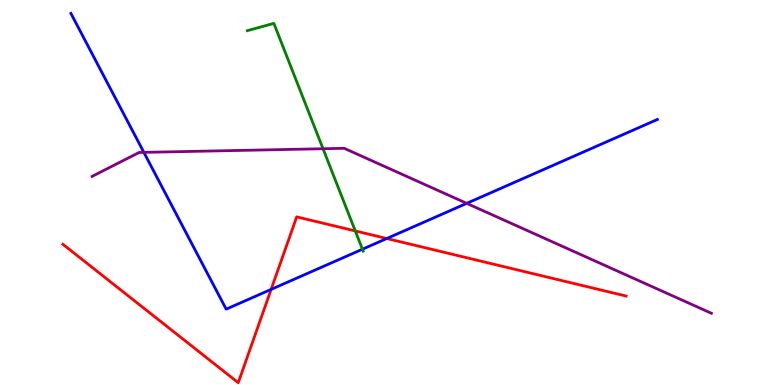[{'lines': ['blue', 'red'], 'intersections': [{'x': 3.5, 'y': 2.48}, {'x': 4.99, 'y': 3.8}]}, {'lines': ['green', 'red'], 'intersections': [{'x': 4.58, 'y': 4.0}]}, {'lines': ['purple', 'red'], 'intersections': []}, {'lines': ['blue', 'green'], 'intersections': [{'x': 4.68, 'y': 3.53}]}, {'lines': ['blue', 'purple'], 'intersections': [{'x': 1.86, 'y': 6.04}, {'x': 6.02, 'y': 4.72}]}, {'lines': ['green', 'purple'], 'intersections': [{'x': 4.17, 'y': 6.14}]}]